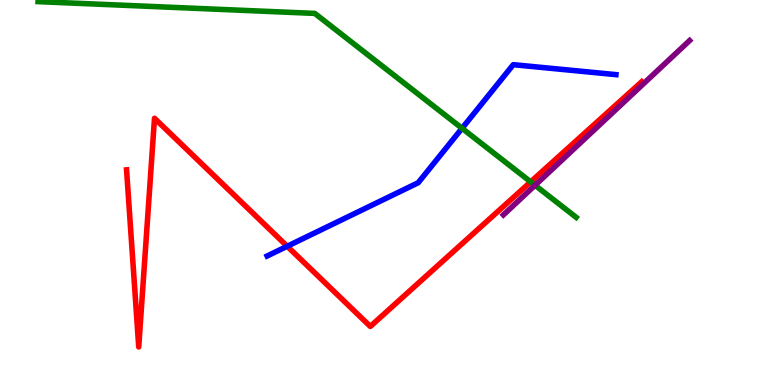[{'lines': ['blue', 'red'], 'intersections': [{'x': 3.71, 'y': 3.6}]}, {'lines': ['green', 'red'], 'intersections': [{'x': 6.85, 'y': 5.28}]}, {'lines': ['purple', 'red'], 'intersections': []}, {'lines': ['blue', 'green'], 'intersections': [{'x': 5.96, 'y': 6.67}]}, {'lines': ['blue', 'purple'], 'intersections': []}, {'lines': ['green', 'purple'], 'intersections': [{'x': 6.9, 'y': 5.19}]}]